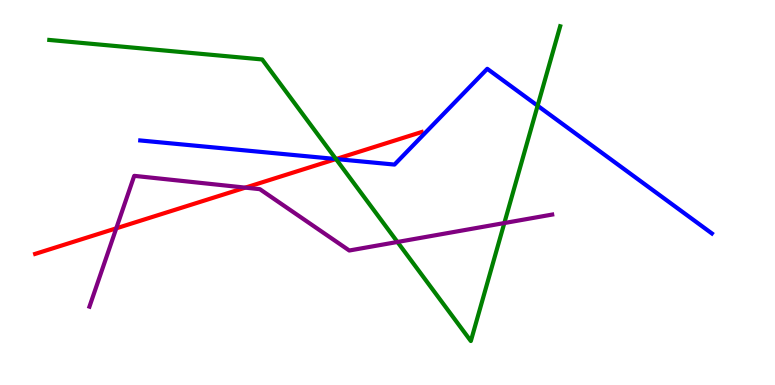[{'lines': ['blue', 'red'], 'intersections': [{'x': 4.34, 'y': 5.87}]}, {'lines': ['green', 'red'], 'intersections': [{'x': 4.34, 'y': 5.87}]}, {'lines': ['purple', 'red'], 'intersections': [{'x': 1.5, 'y': 4.07}, {'x': 3.17, 'y': 5.13}]}, {'lines': ['blue', 'green'], 'intersections': [{'x': 4.34, 'y': 5.87}, {'x': 6.94, 'y': 7.25}]}, {'lines': ['blue', 'purple'], 'intersections': []}, {'lines': ['green', 'purple'], 'intersections': [{'x': 5.13, 'y': 3.71}, {'x': 6.51, 'y': 4.21}]}]